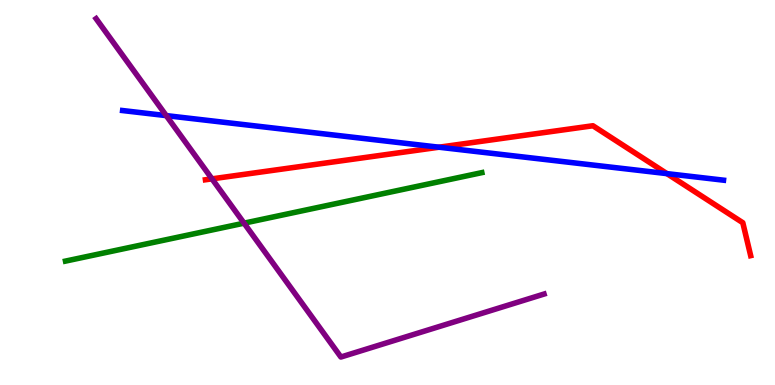[{'lines': ['blue', 'red'], 'intersections': [{'x': 5.66, 'y': 6.18}, {'x': 8.61, 'y': 5.49}]}, {'lines': ['green', 'red'], 'intersections': []}, {'lines': ['purple', 'red'], 'intersections': [{'x': 2.74, 'y': 5.35}]}, {'lines': ['blue', 'green'], 'intersections': []}, {'lines': ['blue', 'purple'], 'intersections': [{'x': 2.14, 'y': 7.0}]}, {'lines': ['green', 'purple'], 'intersections': [{'x': 3.15, 'y': 4.2}]}]